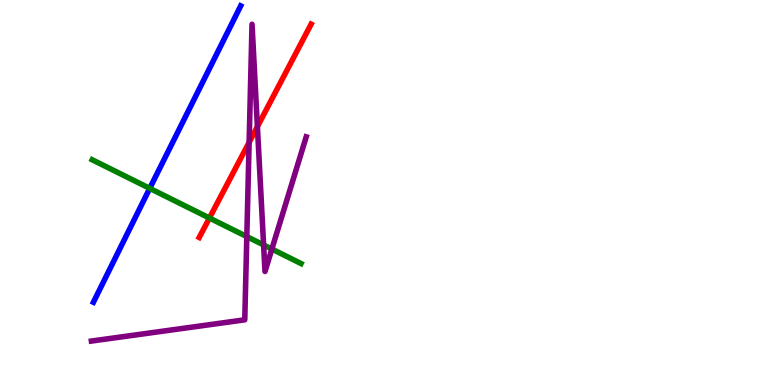[{'lines': ['blue', 'red'], 'intersections': []}, {'lines': ['green', 'red'], 'intersections': [{'x': 2.7, 'y': 4.34}]}, {'lines': ['purple', 'red'], 'intersections': [{'x': 3.21, 'y': 6.3}, {'x': 3.32, 'y': 6.71}]}, {'lines': ['blue', 'green'], 'intersections': [{'x': 1.93, 'y': 5.11}]}, {'lines': ['blue', 'purple'], 'intersections': []}, {'lines': ['green', 'purple'], 'intersections': [{'x': 3.18, 'y': 3.85}, {'x': 3.4, 'y': 3.64}, {'x': 3.51, 'y': 3.53}]}]